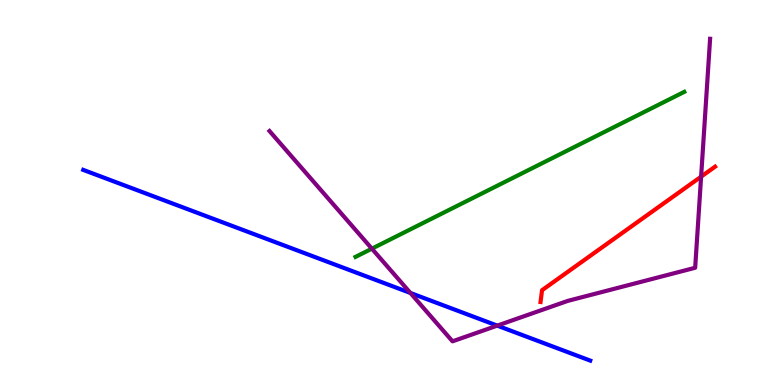[{'lines': ['blue', 'red'], 'intersections': []}, {'lines': ['green', 'red'], 'intersections': []}, {'lines': ['purple', 'red'], 'intersections': [{'x': 9.05, 'y': 5.41}]}, {'lines': ['blue', 'green'], 'intersections': []}, {'lines': ['blue', 'purple'], 'intersections': [{'x': 5.3, 'y': 2.39}, {'x': 6.42, 'y': 1.54}]}, {'lines': ['green', 'purple'], 'intersections': [{'x': 4.8, 'y': 3.54}]}]